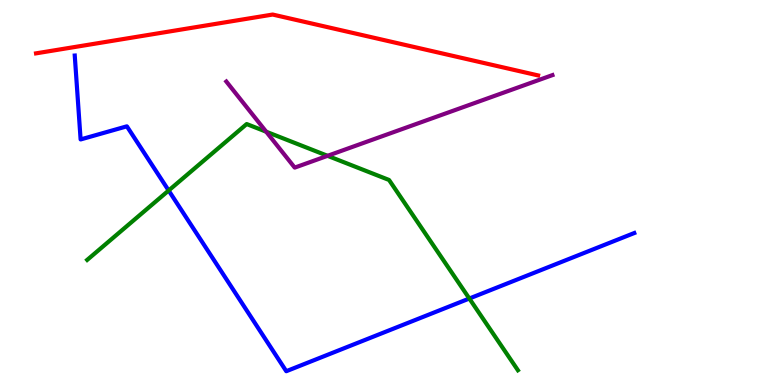[{'lines': ['blue', 'red'], 'intersections': []}, {'lines': ['green', 'red'], 'intersections': []}, {'lines': ['purple', 'red'], 'intersections': []}, {'lines': ['blue', 'green'], 'intersections': [{'x': 2.18, 'y': 5.05}, {'x': 6.06, 'y': 2.25}]}, {'lines': ['blue', 'purple'], 'intersections': []}, {'lines': ['green', 'purple'], 'intersections': [{'x': 3.43, 'y': 6.58}, {'x': 4.23, 'y': 5.95}]}]